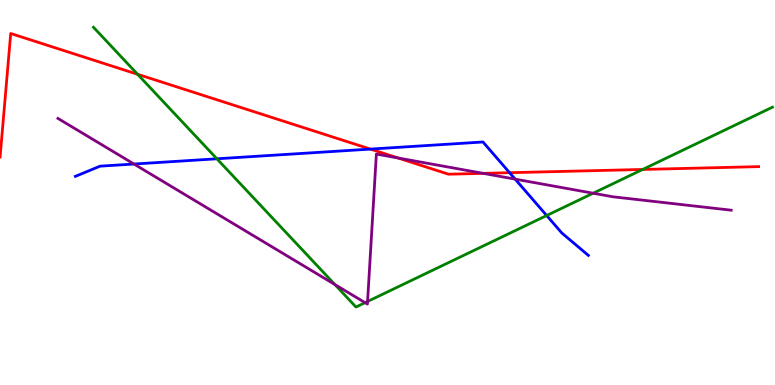[{'lines': ['blue', 'red'], 'intersections': [{'x': 4.78, 'y': 6.13}, {'x': 6.58, 'y': 5.51}]}, {'lines': ['green', 'red'], 'intersections': [{'x': 1.78, 'y': 8.07}, {'x': 8.29, 'y': 5.6}]}, {'lines': ['purple', 'red'], 'intersections': [{'x': 5.14, 'y': 5.9}, {'x': 6.23, 'y': 5.5}]}, {'lines': ['blue', 'green'], 'intersections': [{'x': 2.8, 'y': 5.88}, {'x': 7.05, 'y': 4.4}]}, {'lines': ['blue', 'purple'], 'intersections': [{'x': 1.73, 'y': 5.74}, {'x': 6.65, 'y': 5.35}]}, {'lines': ['green', 'purple'], 'intersections': [{'x': 4.32, 'y': 2.61}, {'x': 4.71, 'y': 2.14}, {'x': 4.74, 'y': 2.17}, {'x': 7.65, 'y': 4.98}]}]